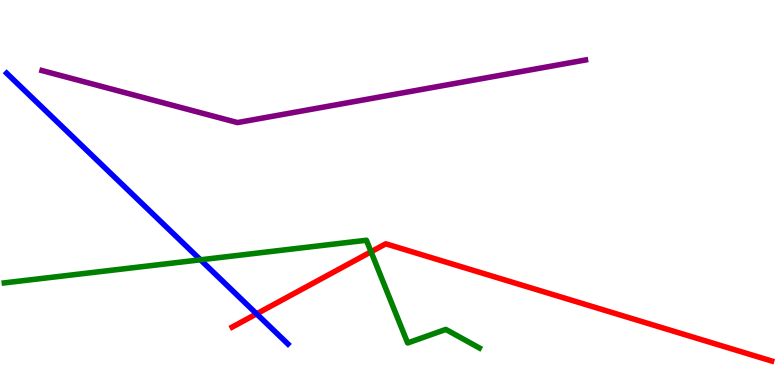[{'lines': ['blue', 'red'], 'intersections': [{'x': 3.31, 'y': 1.85}]}, {'lines': ['green', 'red'], 'intersections': [{'x': 4.79, 'y': 3.46}]}, {'lines': ['purple', 'red'], 'intersections': []}, {'lines': ['blue', 'green'], 'intersections': [{'x': 2.59, 'y': 3.25}]}, {'lines': ['blue', 'purple'], 'intersections': []}, {'lines': ['green', 'purple'], 'intersections': []}]